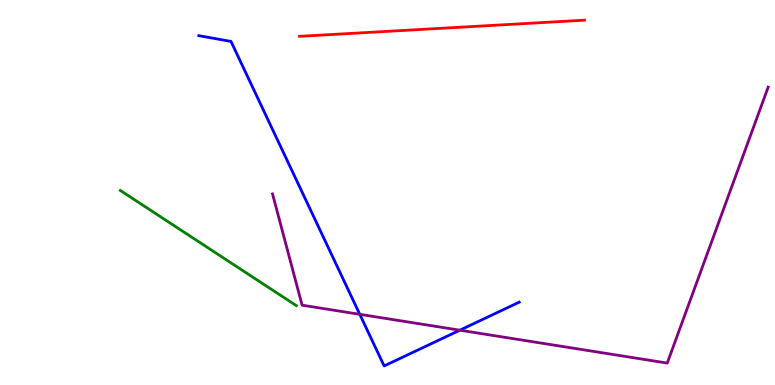[{'lines': ['blue', 'red'], 'intersections': []}, {'lines': ['green', 'red'], 'intersections': []}, {'lines': ['purple', 'red'], 'intersections': []}, {'lines': ['blue', 'green'], 'intersections': []}, {'lines': ['blue', 'purple'], 'intersections': [{'x': 4.64, 'y': 1.84}, {'x': 5.93, 'y': 1.42}]}, {'lines': ['green', 'purple'], 'intersections': []}]